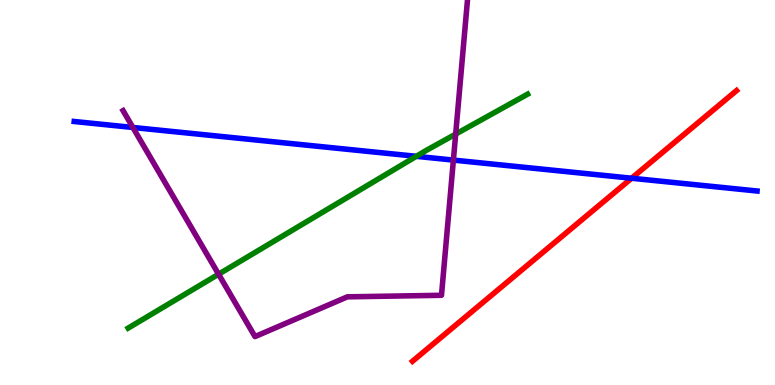[{'lines': ['blue', 'red'], 'intersections': [{'x': 8.15, 'y': 5.37}]}, {'lines': ['green', 'red'], 'intersections': []}, {'lines': ['purple', 'red'], 'intersections': []}, {'lines': ['blue', 'green'], 'intersections': [{'x': 5.37, 'y': 5.94}]}, {'lines': ['blue', 'purple'], 'intersections': [{'x': 1.71, 'y': 6.69}, {'x': 5.85, 'y': 5.84}]}, {'lines': ['green', 'purple'], 'intersections': [{'x': 2.82, 'y': 2.88}, {'x': 5.88, 'y': 6.52}]}]